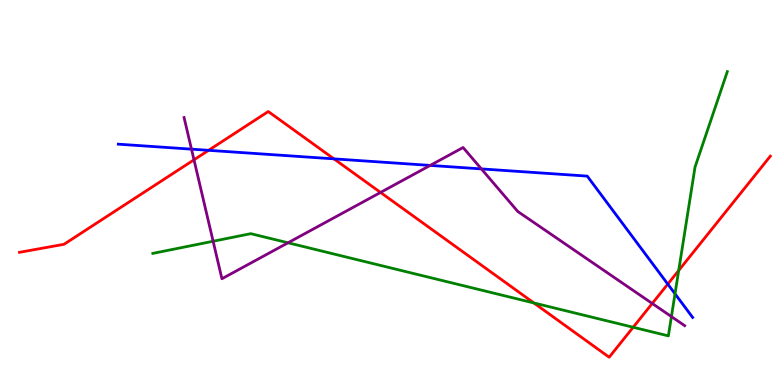[{'lines': ['blue', 'red'], 'intersections': [{'x': 2.69, 'y': 6.1}, {'x': 4.31, 'y': 5.87}, {'x': 8.62, 'y': 2.62}]}, {'lines': ['green', 'red'], 'intersections': [{'x': 6.89, 'y': 2.13}, {'x': 8.17, 'y': 1.5}, {'x': 8.76, 'y': 2.97}]}, {'lines': ['purple', 'red'], 'intersections': [{'x': 2.5, 'y': 5.85}, {'x': 4.91, 'y': 5.0}, {'x': 8.42, 'y': 2.12}]}, {'lines': ['blue', 'green'], 'intersections': [{'x': 8.71, 'y': 2.37}]}, {'lines': ['blue', 'purple'], 'intersections': [{'x': 2.47, 'y': 6.13}, {'x': 5.55, 'y': 5.7}, {'x': 6.21, 'y': 5.61}]}, {'lines': ['green', 'purple'], 'intersections': [{'x': 2.75, 'y': 3.73}, {'x': 3.72, 'y': 3.69}, {'x': 8.66, 'y': 1.78}]}]